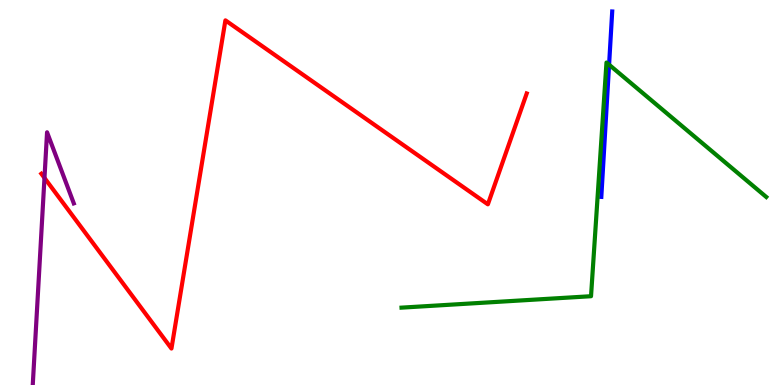[{'lines': ['blue', 'red'], 'intersections': []}, {'lines': ['green', 'red'], 'intersections': []}, {'lines': ['purple', 'red'], 'intersections': [{'x': 0.574, 'y': 5.38}]}, {'lines': ['blue', 'green'], 'intersections': [{'x': 7.86, 'y': 8.32}]}, {'lines': ['blue', 'purple'], 'intersections': []}, {'lines': ['green', 'purple'], 'intersections': []}]